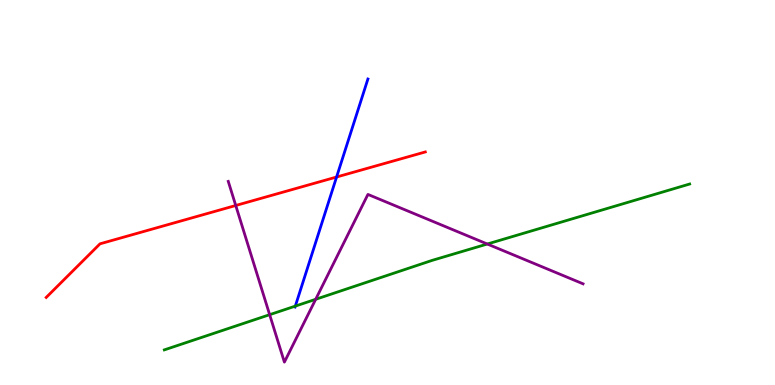[{'lines': ['blue', 'red'], 'intersections': [{'x': 4.34, 'y': 5.4}]}, {'lines': ['green', 'red'], 'intersections': []}, {'lines': ['purple', 'red'], 'intersections': [{'x': 3.04, 'y': 4.66}]}, {'lines': ['blue', 'green'], 'intersections': [{'x': 3.81, 'y': 2.05}]}, {'lines': ['blue', 'purple'], 'intersections': []}, {'lines': ['green', 'purple'], 'intersections': [{'x': 3.48, 'y': 1.83}, {'x': 4.07, 'y': 2.23}, {'x': 6.29, 'y': 3.66}]}]